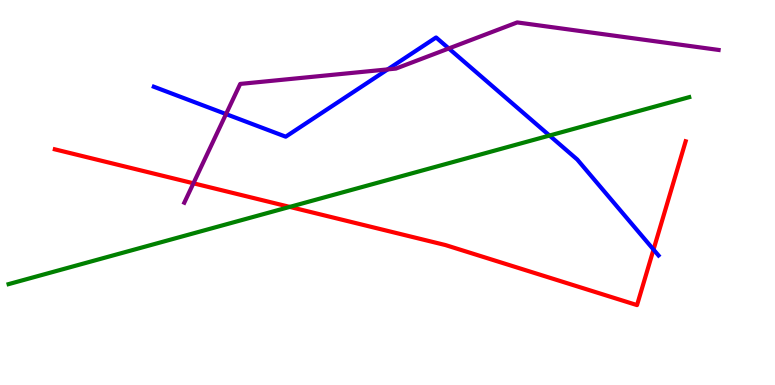[{'lines': ['blue', 'red'], 'intersections': [{'x': 8.43, 'y': 3.52}]}, {'lines': ['green', 'red'], 'intersections': [{'x': 3.74, 'y': 4.63}]}, {'lines': ['purple', 'red'], 'intersections': [{'x': 2.5, 'y': 5.24}]}, {'lines': ['blue', 'green'], 'intersections': [{'x': 7.09, 'y': 6.48}]}, {'lines': ['blue', 'purple'], 'intersections': [{'x': 2.92, 'y': 7.04}, {'x': 5.0, 'y': 8.2}, {'x': 5.79, 'y': 8.74}]}, {'lines': ['green', 'purple'], 'intersections': []}]